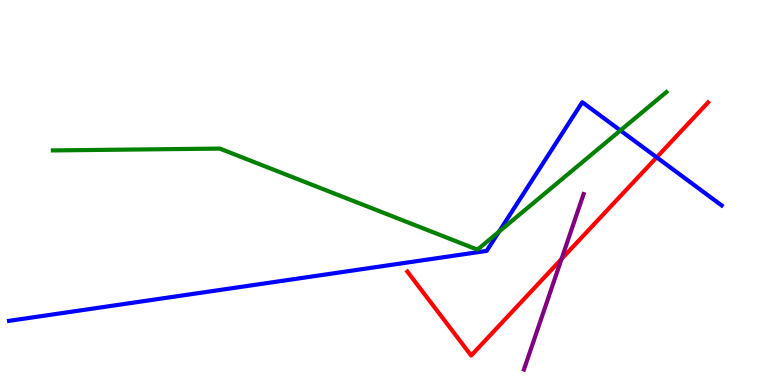[{'lines': ['blue', 'red'], 'intersections': [{'x': 8.47, 'y': 5.91}]}, {'lines': ['green', 'red'], 'intersections': []}, {'lines': ['purple', 'red'], 'intersections': [{'x': 7.25, 'y': 3.27}]}, {'lines': ['blue', 'green'], 'intersections': [{'x': 6.44, 'y': 3.98}, {'x': 8.01, 'y': 6.61}]}, {'lines': ['blue', 'purple'], 'intersections': []}, {'lines': ['green', 'purple'], 'intersections': []}]